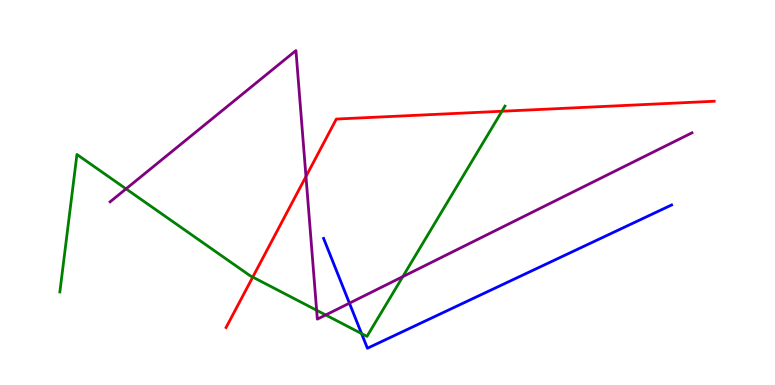[{'lines': ['blue', 'red'], 'intersections': []}, {'lines': ['green', 'red'], 'intersections': [{'x': 3.26, 'y': 2.8}, {'x': 6.48, 'y': 7.11}]}, {'lines': ['purple', 'red'], 'intersections': [{'x': 3.95, 'y': 5.42}]}, {'lines': ['blue', 'green'], 'intersections': [{'x': 4.67, 'y': 1.34}]}, {'lines': ['blue', 'purple'], 'intersections': [{'x': 4.51, 'y': 2.13}]}, {'lines': ['green', 'purple'], 'intersections': [{'x': 1.63, 'y': 5.09}, {'x': 4.09, 'y': 1.94}, {'x': 4.2, 'y': 1.82}, {'x': 5.2, 'y': 2.81}]}]